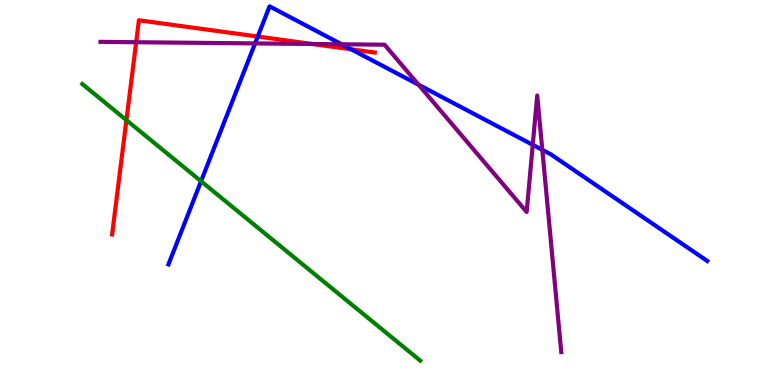[{'lines': ['blue', 'red'], 'intersections': [{'x': 3.33, 'y': 9.05}, {'x': 4.53, 'y': 8.72}]}, {'lines': ['green', 'red'], 'intersections': [{'x': 1.63, 'y': 6.88}]}, {'lines': ['purple', 'red'], 'intersections': [{'x': 1.76, 'y': 8.9}, {'x': 4.03, 'y': 8.86}]}, {'lines': ['blue', 'green'], 'intersections': [{'x': 2.59, 'y': 5.29}]}, {'lines': ['blue', 'purple'], 'intersections': [{'x': 3.29, 'y': 8.87}, {'x': 4.41, 'y': 8.85}, {'x': 5.4, 'y': 7.8}, {'x': 6.87, 'y': 6.24}, {'x': 7.0, 'y': 6.11}]}, {'lines': ['green', 'purple'], 'intersections': []}]